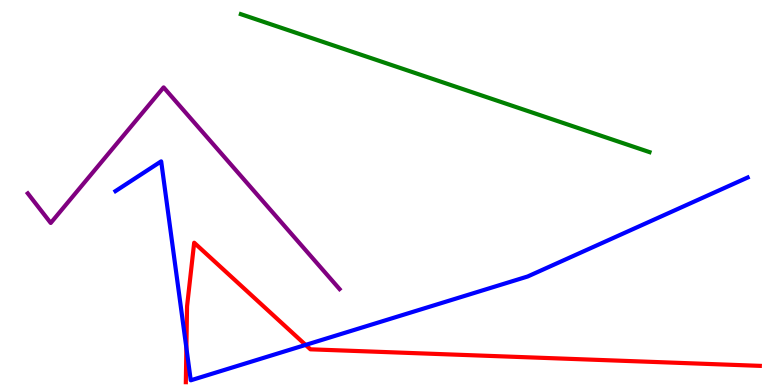[{'lines': ['blue', 'red'], 'intersections': [{'x': 2.4, 'y': 0.962}, {'x': 3.94, 'y': 1.04}]}, {'lines': ['green', 'red'], 'intersections': []}, {'lines': ['purple', 'red'], 'intersections': []}, {'lines': ['blue', 'green'], 'intersections': []}, {'lines': ['blue', 'purple'], 'intersections': []}, {'lines': ['green', 'purple'], 'intersections': []}]